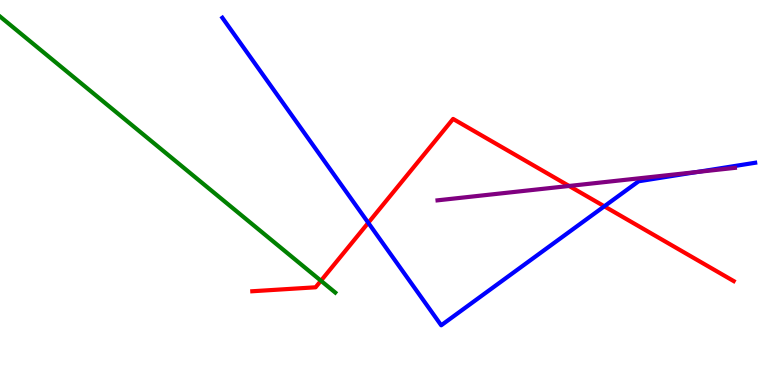[{'lines': ['blue', 'red'], 'intersections': [{'x': 4.75, 'y': 4.21}, {'x': 7.8, 'y': 4.64}]}, {'lines': ['green', 'red'], 'intersections': [{'x': 4.14, 'y': 2.71}]}, {'lines': ['purple', 'red'], 'intersections': [{'x': 7.34, 'y': 5.17}]}, {'lines': ['blue', 'green'], 'intersections': []}, {'lines': ['blue', 'purple'], 'intersections': [{'x': 8.99, 'y': 5.53}]}, {'lines': ['green', 'purple'], 'intersections': []}]